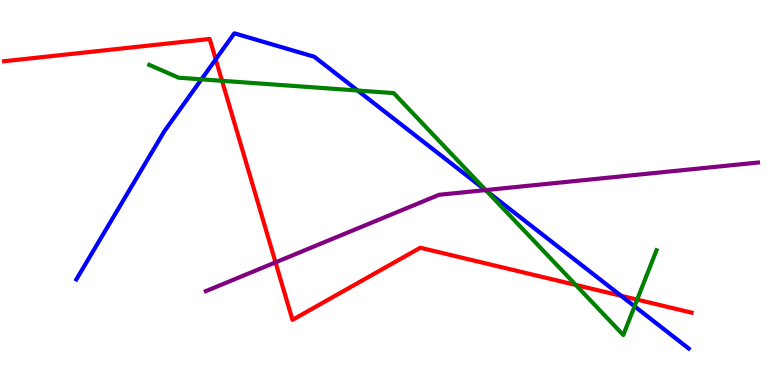[{'lines': ['blue', 'red'], 'intersections': [{'x': 2.78, 'y': 8.46}, {'x': 8.01, 'y': 2.32}]}, {'lines': ['green', 'red'], 'intersections': [{'x': 2.87, 'y': 7.9}, {'x': 7.43, 'y': 2.6}, {'x': 8.22, 'y': 2.22}]}, {'lines': ['purple', 'red'], 'intersections': [{'x': 3.56, 'y': 3.19}]}, {'lines': ['blue', 'green'], 'intersections': [{'x': 2.6, 'y': 7.94}, {'x': 4.61, 'y': 7.65}, {'x': 6.28, 'y': 5.04}, {'x': 8.19, 'y': 2.04}]}, {'lines': ['blue', 'purple'], 'intersections': [{'x': 6.26, 'y': 5.06}]}, {'lines': ['green', 'purple'], 'intersections': [{'x': 6.27, 'y': 5.06}]}]